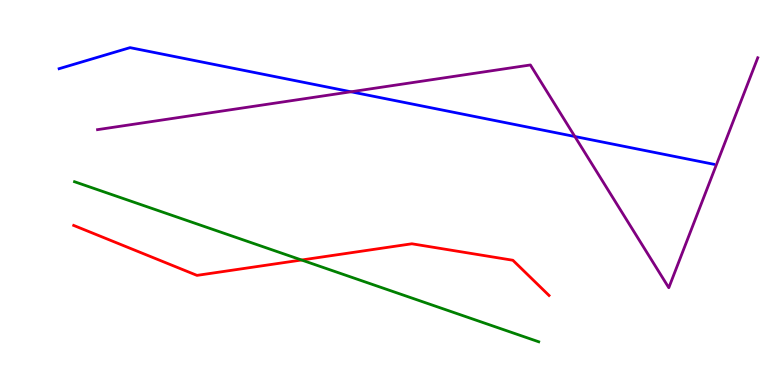[{'lines': ['blue', 'red'], 'intersections': []}, {'lines': ['green', 'red'], 'intersections': [{'x': 3.89, 'y': 3.25}]}, {'lines': ['purple', 'red'], 'intersections': []}, {'lines': ['blue', 'green'], 'intersections': []}, {'lines': ['blue', 'purple'], 'intersections': [{'x': 4.53, 'y': 7.62}, {'x': 7.42, 'y': 6.45}]}, {'lines': ['green', 'purple'], 'intersections': []}]